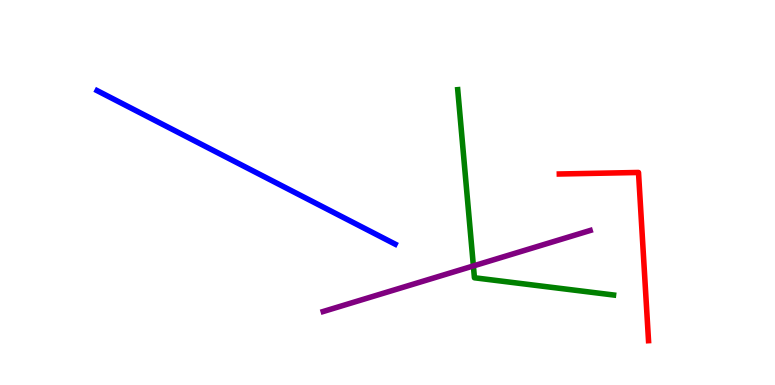[{'lines': ['blue', 'red'], 'intersections': []}, {'lines': ['green', 'red'], 'intersections': []}, {'lines': ['purple', 'red'], 'intersections': []}, {'lines': ['blue', 'green'], 'intersections': []}, {'lines': ['blue', 'purple'], 'intersections': []}, {'lines': ['green', 'purple'], 'intersections': [{'x': 6.11, 'y': 3.09}]}]